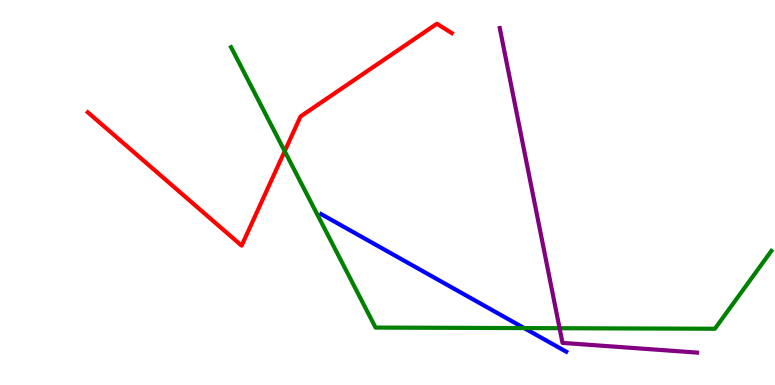[{'lines': ['blue', 'red'], 'intersections': []}, {'lines': ['green', 'red'], 'intersections': [{'x': 3.67, 'y': 6.07}]}, {'lines': ['purple', 'red'], 'intersections': []}, {'lines': ['blue', 'green'], 'intersections': [{'x': 6.76, 'y': 1.48}]}, {'lines': ['blue', 'purple'], 'intersections': []}, {'lines': ['green', 'purple'], 'intersections': [{'x': 7.22, 'y': 1.47}]}]